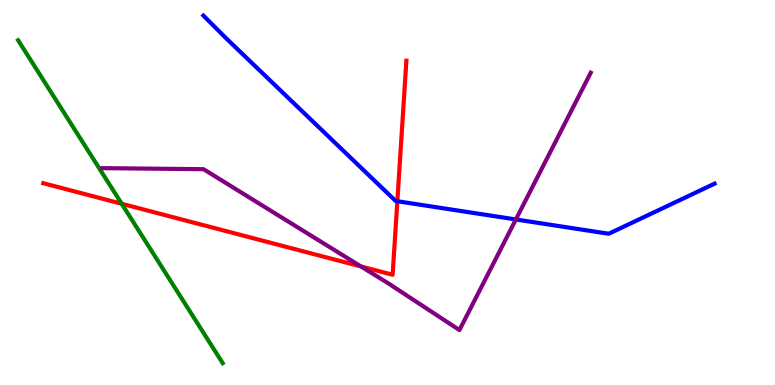[{'lines': ['blue', 'red'], 'intersections': [{'x': 5.13, 'y': 4.77}]}, {'lines': ['green', 'red'], 'intersections': [{'x': 1.57, 'y': 4.71}]}, {'lines': ['purple', 'red'], 'intersections': [{'x': 4.66, 'y': 3.08}]}, {'lines': ['blue', 'green'], 'intersections': []}, {'lines': ['blue', 'purple'], 'intersections': [{'x': 6.66, 'y': 4.3}]}, {'lines': ['green', 'purple'], 'intersections': []}]